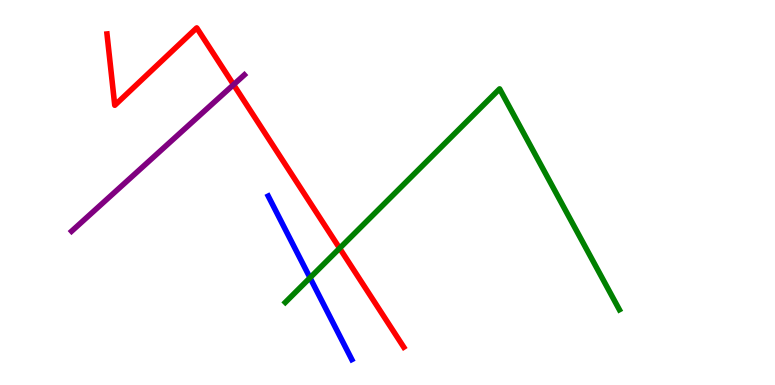[{'lines': ['blue', 'red'], 'intersections': []}, {'lines': ['green', 'red'], 'intersections': [{'x': 4.38, 'y': 3.55}]}, {'lines': ['purple', 'red'], 'intersections': [{'x': 3.01, 'y': 7.8}]}, {'lines': ['blue', 'green'], 'intersections': [{'x': 4.0, 'y': 2.79}]}, {'lines': ['blue', 'purple'], 'intersections': []}, {'lines': ['green', 'purple'], 'intersections': []}]